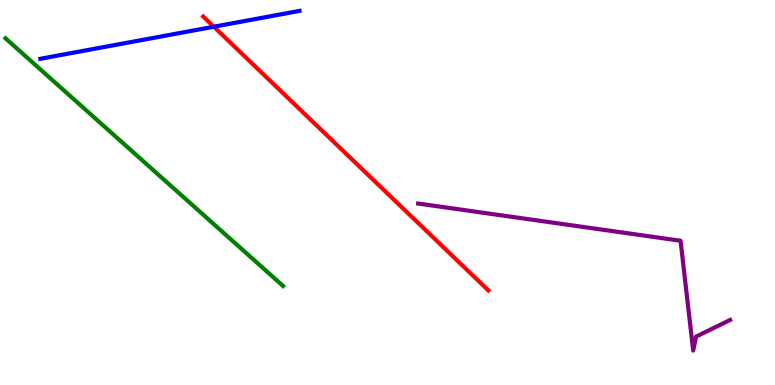[{'lines': ['blue', 'red'], 'intersections': [{'x': 2.76, 'y': 9.31}]}, {'lines': ['green', 'red'], 'intersections': []}, {'lines': ['purple', 'red'], 'intersections': []}, {'lines': ['blue', 'green'], 'intersections': []}, {'lines': ['blue', 'purple'], 'intersections': []}, {'lines': ['green', 'purple'], 'intersections': []}]